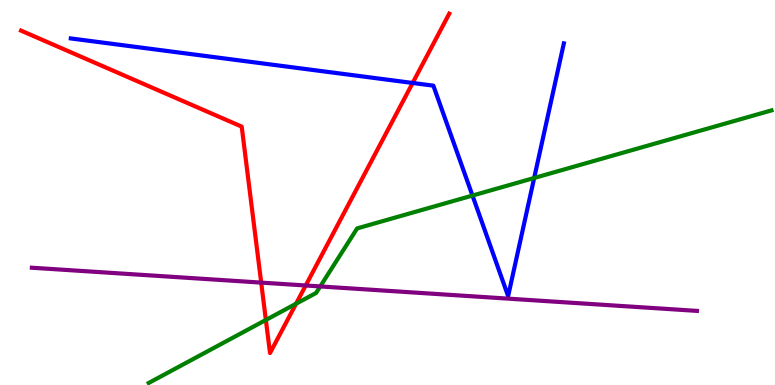[{'lines': ['blue', 'red'], 'intersections': [{'x': 5.32, 'y': 7.84}]}, {'lines': ['green', 'red'], 'intersections': [{'x': 3.43, 'y': 1.69}, {'x': 3.82, 'y': 2.11}]}, {'lines': ['purple', 'red'], 'intersections': [{'x': 3.37, 'y': 2.66}, {'x': 3.94, 'y': 2.58}]}, {'lines': ['blue', 'green'], 'intersections': [{'x': 6.1, 'y': 4.92}, {'x': 6.89, 'y': 5.38}]}, {'lines': ['blue', 'purple'], 'intersections': []}, {'lines': ['green', 'purple'], 'intersections': [{'x': 4.13, 'y': 2.56}]}]